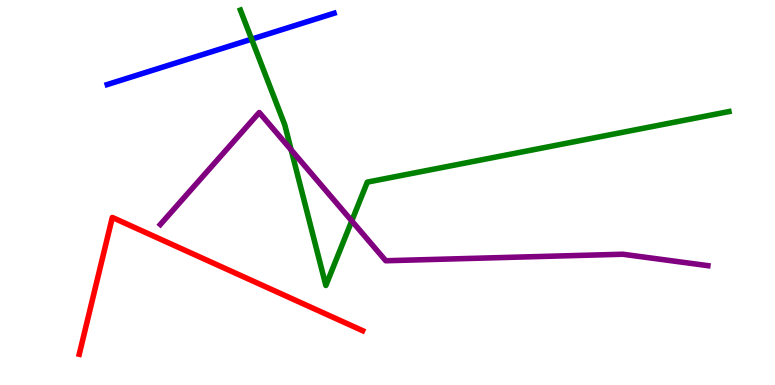[{'lines': ['blue', 'red'], 'intersections': []}, {'lines': ['green', 'red'], 'intersections': []}, {'lines': ['purple', 'red'], 'intersections': []}, {'lines': ['blue', 'green'], 'intersections': [{'x': 3.25, 'y': 8.98}]}, {'lines': ['blue', 'purple'], 'intersections': []}, {'lines': ['green', 'purple'], 'intersections': [{'x': 3.76, 'y': 6.11}, {'x': 4.54, 'y': 4.26}]}]